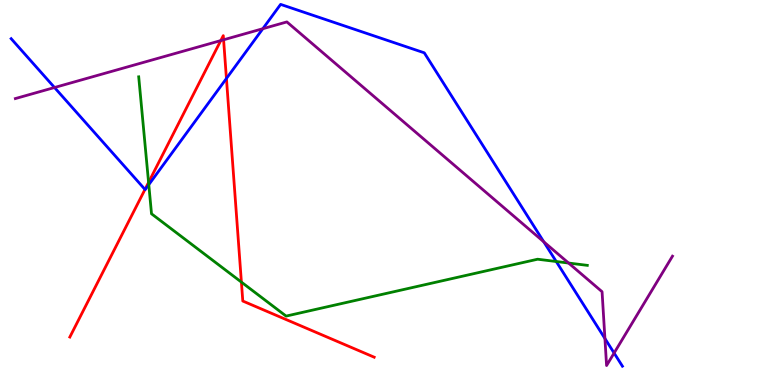[{'lines': ['blue', 'red'], 'intersections': [{'x': 1.87, 'y': 5.08}, {'x': 2.92, 'y': 7.96}]}, {'lines': ['green', 'red'], 'intersections': [{'x': 1.92, 'y': 5.26}, {'x': 3.11, 'y': 2.67}]}, {'lines': ['purple', 'red'], 'intersections': [{'x': 2.85, 'y': 8.95}, {'x': 2.88, 'y': 8.97}]}, {'lines': ['blue', 'green'], 'intersections': [{'x': 1.92, 'y': 5.2}, {'x': 7.18, 'y': 3.21}]}, {'lines': ['blue', 'purple'], 'intersections': [{'x': 0.703, 'y': 7.73}, {'x': 3.39, 'y': 9.25}, {'x': 7.02, 'y': 3.72}, {'x': 7.81, 'y': 1.21}, {'x': 7.92, 'y': 0.83}]}, {'lines': ['green', 'purple'], 'intersections': [{'x': 7.34, 'y': 3.17}]}]